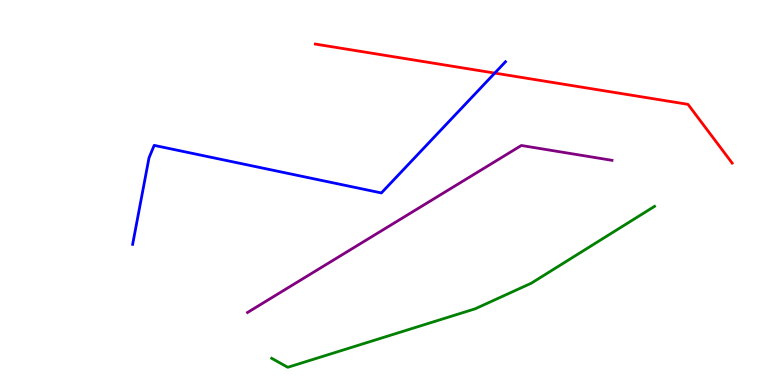[{'lines': ['blue', 'red'], 'intersections': [{'x': 6.38, 'y': 8.1}]}, {'lines': ['green', 'red'], 'intersections': []}, {'lines': ['purple', 'red'], 'intersections': []}, {'lines': ['blue', 'green'], 'intersections': []}, {'lines': ['blue', 'purple'], 'intersections': []}, {'lines': ['green', 'purple'], 'intersections': []}]